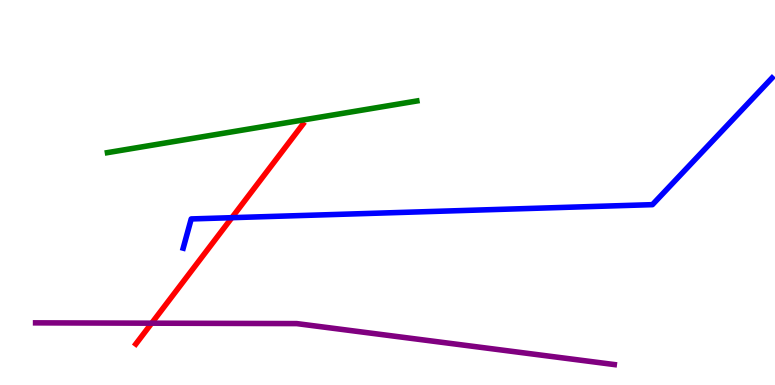[{'lines': ['blue', 'red'], 'intersections': [{'x': 2.99, 'y': 4.35}]}, {'lines': ['green', 'red'], 'intersections': []}, {'lines': ['purple', 'red'], 'intersections': [{'x': 1.96, 'y': 1.61}]}, {'lines': ['blue', 'green'], 'intersections': []}, {'lines': ['blue', 'purple'], 'intersections': []}, {'lines': ['green', 'purple'], 'intersections': []}]